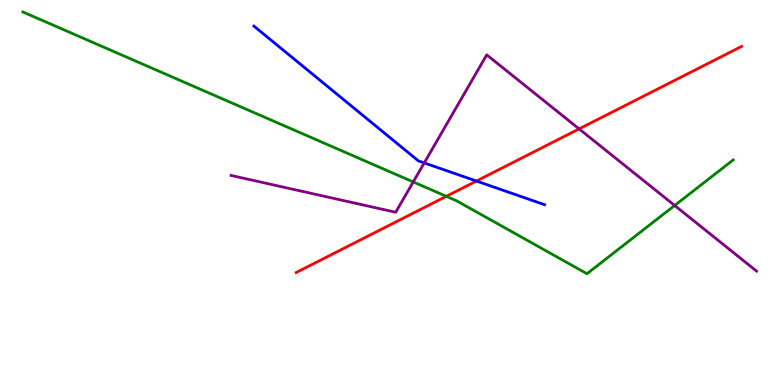[{'lines': ['blue', 'red'], 'intersections': [{'x': 6.15, 'y': 5.3}]}, {'lines': ['green', 'red'], 'intersections': [{'x': 5.76, 'y': 4.9}]}, {'lines': ['purple', 'red'], 'intersections': [{'x': 7.47, 'y': 6.65}]}, {'lines': ['blue', 'green'], 'intersections': []}, {'lines': ['blue', 'purple'], 'intersections': [{'x': 5.47, 'y': 5.77}]}, {'lines': ['green', 'purple'], 'intersections': [{'x': 5.33, 'y': 5.27}, {'x': 8.71, 'y': 4.66}]}]